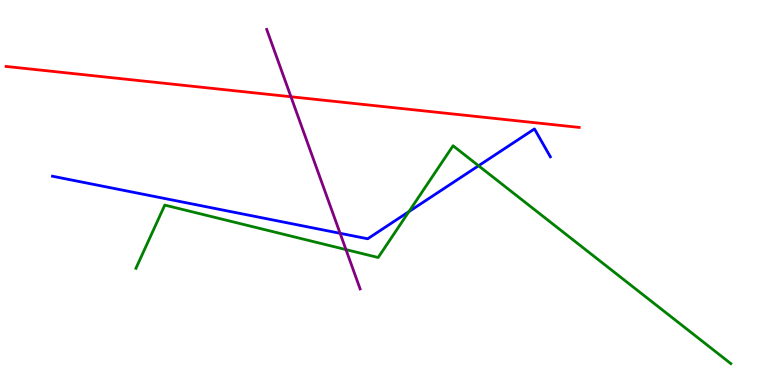[{'lines': ['blue', 'red'], 'intersections': []}, {'lines': ['green', 'red'], 'intersections': []}, {'lines': ['purple', 'red'], 'intersections': [{'x': 3.75, 'y': 7.49}]}, {'lines': ['blue', 'green'], 'intersections': [{'x': 5.28, 'y': 4.5}, {'x': 6.17, 'y': 5.69}]}, {'lines': ['blue', 'purple'], 'intersections': [{'x': 4.39, 'y': 3.94}]}, {'lines': ['green', 'purple'], 'intersections': [{'x': 4.46, 'y': 3.52}]}]